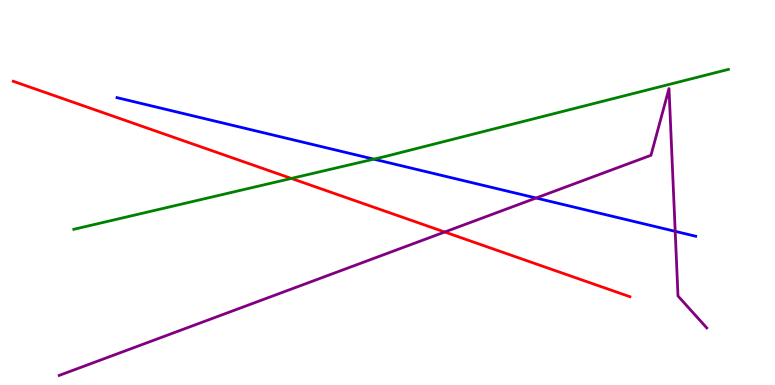[{'lines': ['blue', 'red'], 'intersections': []}, {'lines': ['green', 'red'], 'intersections': [{'x': 3.76, 'y': 5.37}]}, {'lines': ['purple', 'red'], 'intersections': [{'x': 5.74, 'y': 3.97}]}, {'lines': ['blue', 'green'], 'intersections': [{'x': 4.82, 'y': 5.87}]}, {'lines': ['blue', 'purple'], 'intersections': [{'x': 6.92, 'y': 4.86}, {'x': 8.71, 'y': 3.99}]}, {'lines': ['green', 'purple'], 'intersections': []}]